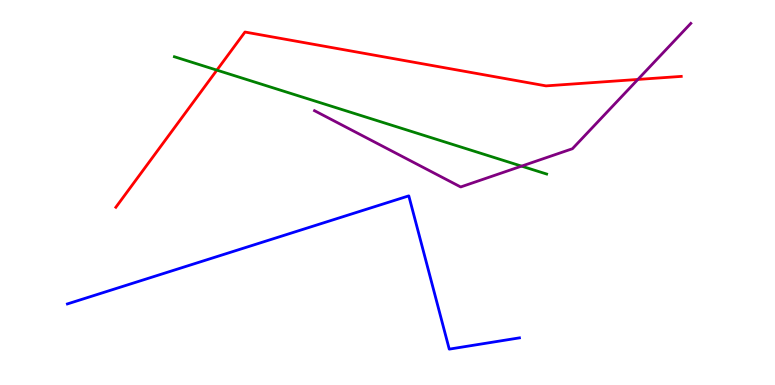[{'lines': ['blue', 'red'], 'intersections': []}, {'lines': ['green', 'red'], 'intersections': [{'x': 2.8, 'y': 8.18}]}, {'lines': ['purple', 'red'], 'intersections': [{'x': 8.23, 'y': 7.94}]}, {'lines': ['blue', 'green'], 'intersections': []}, {'lines': ['blue', 'purple'], 'intersections': []}, {'lines': ['green', 'purple'], 'intersections': [{'x': 6.73, 'y': 5.68}]}]